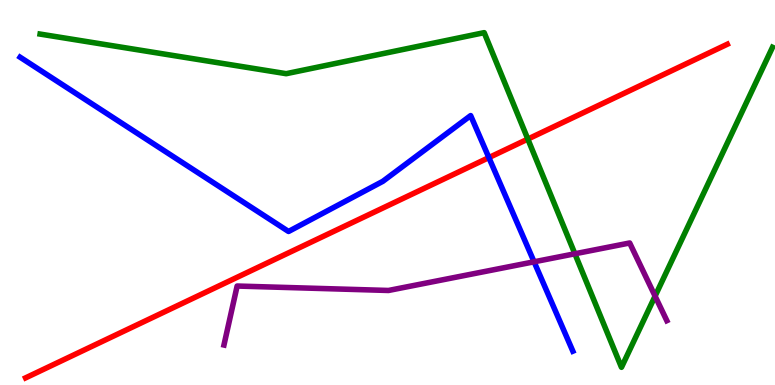[{'lines': ['blue', 'red'], 'intersections': [{'x': 6.31, 'y': 5.91}]}, {'lines': ['green', 'red'], 'intersections': [{'x': 6.81, 'y': 6.39}]}, {'lines': ['purple', 'red'], 'intersections': []}, {'lines': ['blue', 'green'], 'intersections': []}, {'lines': ['blue', 'purple'], 'intersections': [{'x': 6.89, 'y': 3.2}]}, {'lines': ['green', 'purple'], 'intersections': [{'x': 7.42, 'y': 3.41}, {'x': 8.45, 'y': 2.31}]}]